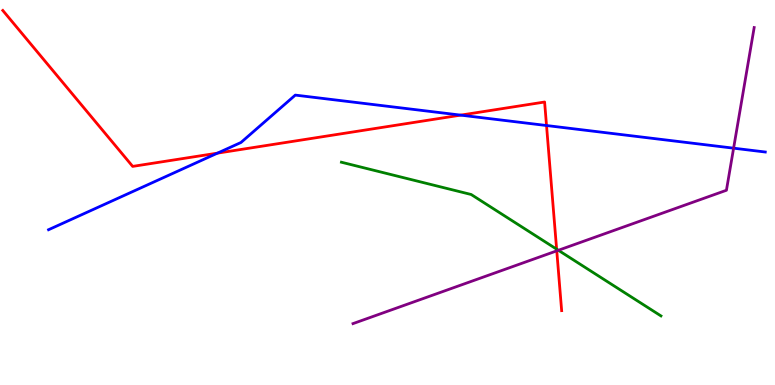[{'lines': ['blue', 'red'], 'intersections': [{'x': 2.81, 'y': 6.02}, {'x': 5.94, 'y': 7.01}, {'x': 7.05, 'y': 6.74}]}, {'lines': ['green', 'red'], 'intersections': [{'x': 7.18, 'y': 3.53}]}, {'lines': ['purple', 'red'], 'intersections': [{'x': 7.18, 'y': 3.48}]}, {'lines': ['blue', 'green'], 'intersections': []}, {'lines': ['blue', 'purple'], 'intersections': [{'x': 9.47, 'y': 6.15}]}, {'lines': ['green', 'purple'], 'intersections': [{'x': 7.2, 'y': 3.5}]}]